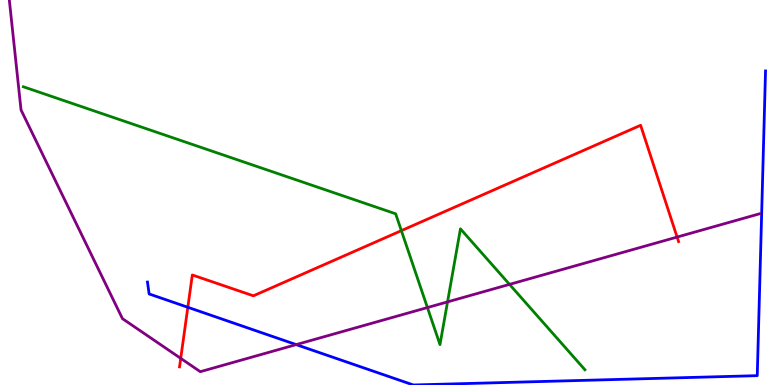[{'lines': ['blue', 'red'], 'intersections': [{'x': 2.42, 'y': 2.02}]}, {'lines': ['green', 'red'], 'intersections': [{'x': 5.18, 'y': 4.01}]}, {'lines': ['purple', 'red'], 'intersections': [{'x': 2.33, 'y': 0.692}, {'x': 8.74, 'y': 3.84}]}, {'lines': ['blue', 'green'], 'intersections': []}, {'lines': ['blue', 'purple'], 'intersections': [{'x': 3.82, 'y': 1.05}]}, {'lines': ['green', 'purple'], 'intersections': [{'x': 5.52, 'y': 2.01}, {'x': 5.77, 'y': 2.16}, {'x': 6.57, 'y': 2.61}]}]